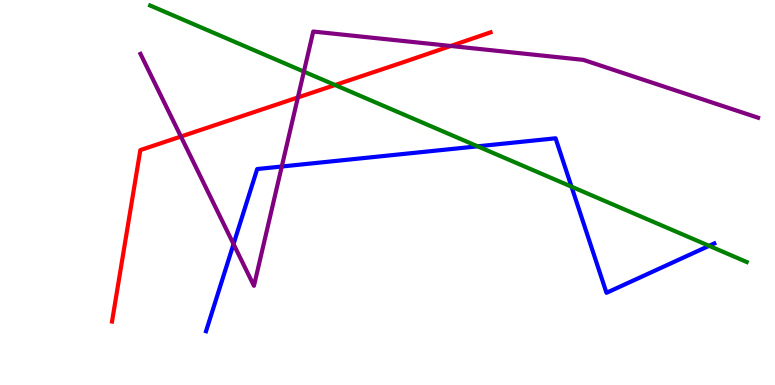[{'lines': ['blue', 'red'], 'intersections': []}, {'lines': ['green', 'red'], 'intersections': [{'x': 4.32, 'y': 7.79}]}, {'lines': ['purple', 'red'], 'intersections': [{'x': 2.33, 'y': 6.45}, {'x': 3.84, 'y': 7.47}, {'x': 5.82, 'y': 8.81}]}, {'lines': ['blue', 'green'], 'intersections': [{'x': 6.16, 'y': 6.2}, {'x': 7.37, 'y': 5.15}, {'x': 9.15, 'y': 3.61}]}, {'lines': ['blue', 'purple'], 'intersections': [{'x': 3.01, 'y': 3.66}, {'x': 3.64, 'y': 5.68}]}, {'lines': ['green', 'purple'], 'intersections': [{'x': 3.92, 'y': 8.14}]}]